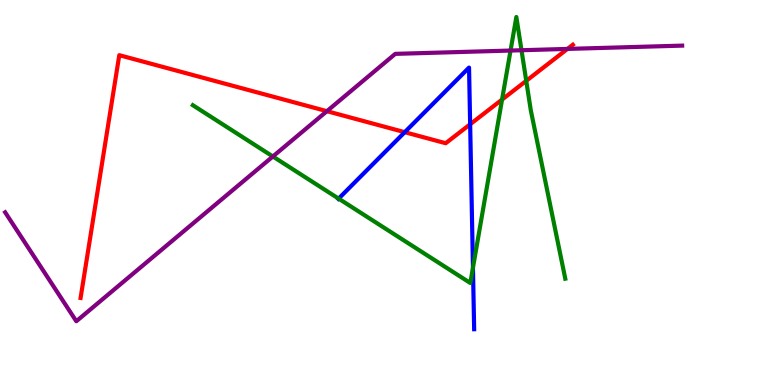[{'lines': ['blue', 'red'], 'intersections': [{'x': 5.22, 'y': 6.57}, {'x': 6.07, 'y': 6.77}]}, {'lines': ['green', 'red'], 'intersections': [{'x': 6.48, 'y': 7.41}, {'x': 6.79, 'y': 7.9}]}, {'lines': ['purple', 'red'], 'intersections': [{'x': 4.22, 'y': 7.11}, {'x': 7.32, 'y': 8.73}]}, {'lines': ['blue', 'green'], 'intersections': [{'x': 4.37, 'y': 4.84}, {'x': 6.1, 'y': 3.05}]}, {'lines': ['blue', 'purple'], 'intersections': []}, {'lines': ['green', 'purple'], 'intersections': [{'x': 3.52, 'y': 5.94}, {'x': 6.59, 'y': 8.69}, {'x': 6.73, 'y': 8.7}]}]